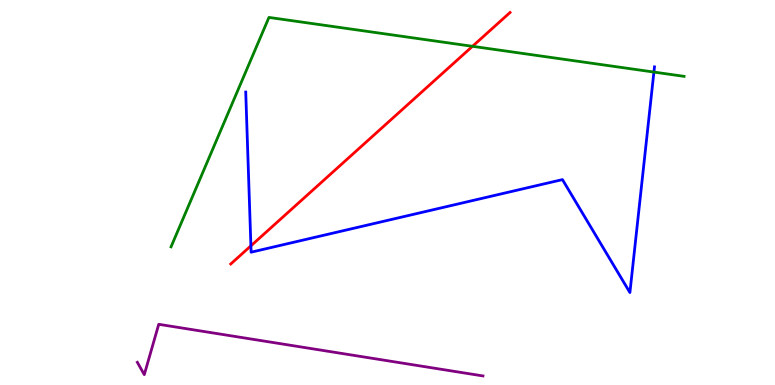[{'lines': ['blue', 'red'], 'intersections': [{'x': 3.24, 'y': 3.61}]}, {'lines': ['green', 'red'], 'intersections': [{'x': 6.1, 'y': 8.8}]}, {'lines': ['purple', 'red'], 'intersections': []}, {'lines': ['blue', 'green'], 'intersections': [{'x': 8.44, 'y': 8.13}]}, {'lines': ['blue', 'purple'], 'intersections': []}, {'lines': ['green', 'purple'], 'intersections': []}]